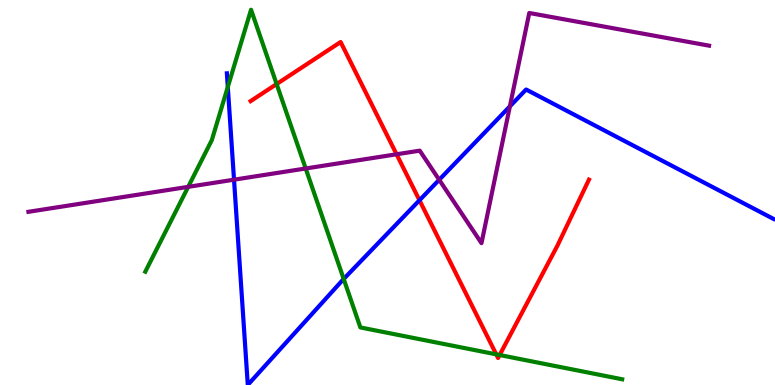[{'lines': ['blue', 'red'], 'intersections': [{'x': 5.41, 'y': 4.8}]}, {'lines': ['green', 'red'], 'intersections': [{'x': 3.57, 'y': 7.82}, {'x': 6.4, 'y': 0.796}, {'x': 6.45, 'y': 0.779}]}, {'lines': ['purple', 'red'], 'intersections': [{'x': 5.12, 'y': 5.99}]}, {'lines': ['blue', 'green'], 'intersections': [{'x': 2.94, 'y': 7.74}, {'x': 4.43, 'y': 2.75}]}, {'lines': ['blue', 'purple'], 'intersections': [{'x': 3.02, 'y': 5.33}, {'x': 5.67, 'y': 5.33}, {'x': 6.58, 'y': 7.24}]}, {'lines': ['green', 'purple'], 'intersections': [{'x': 2.43, 'y': 5.15}, {'x': 3.94, 'y': 5.62}]}]